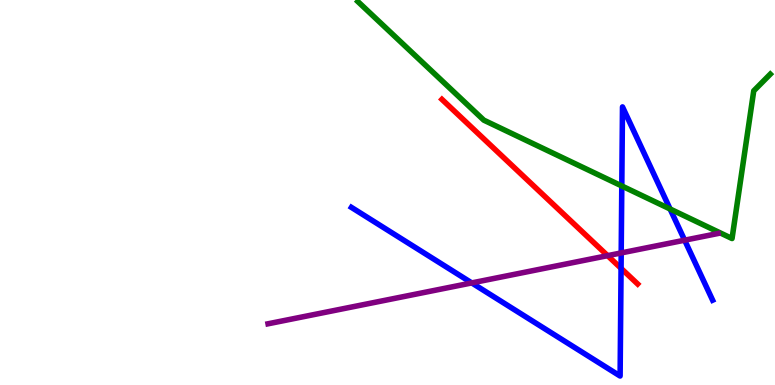[{'lines': ['blue', 'red'], 'intersections': [{'x': 8.01, 'y': 3.03}]}, {'lines': ['green', 'red'], 'intersections': []}, {'lines': ['purple', 'red'], 'intersections': [{'x': 7.84, 'y': 3.36}]}, {'lines': ['blue', 'green'], 'intersections': [{'x': 8.02, 'y': 5.17}, {'x': 8.65, 'y': 4.57}]}, {'lines': ['blue', 'purple'], 'intersections': [{'x': 6.09, 'y': 2.65}, {'x': 8.02, 'y': 3.43}, {'x': 8.83, 'y': 3.76}]}, {'lines': ['green', 'purple'], 'intersections': []}]